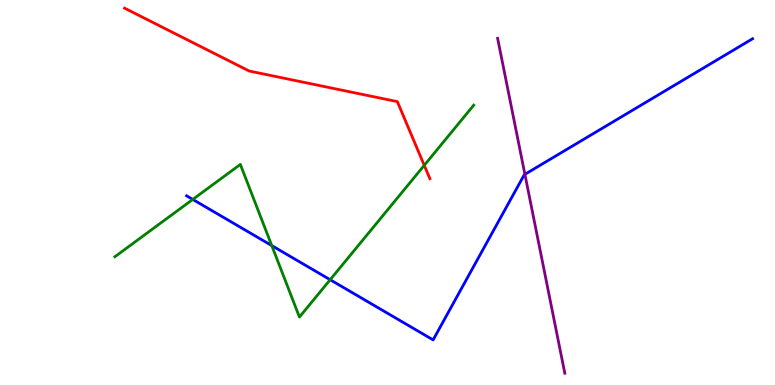[{'lines': ['blue', 'red'], 'intersections': []}, {'lines': ['green', 'red'], 'intersections': [{'x': 5.47, 'y': 5.71}]}, {'lines': ['purple', 'red'], 'intersections': []}, {'lines': ['blue', 'green'], 'intersections': [{'x': 2.49, 'y': 4.82}, {'x': 3.51, 'y': 3.62}, {'x': 4.26, 'y': 2.73}]}, {'lines': ['blue', 'purple'], 'intersections': [{'x': 6.77, 'y': 5.47}]}, {'lines': ['green', 'purple'], 'intersections': []}]